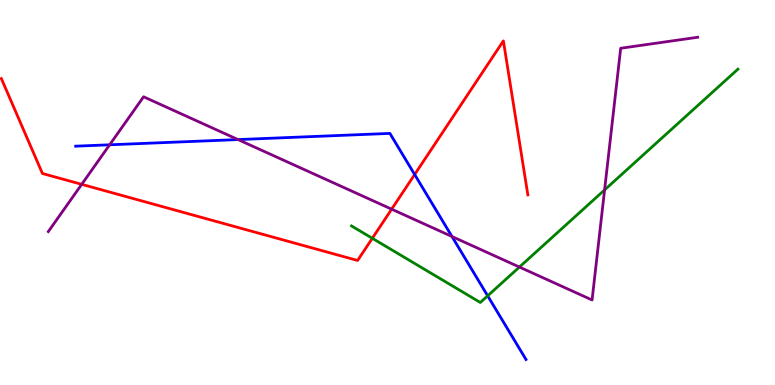[{'lines': ['blue', 'red'], 'intersections': [{'x': 5.35, 'y': 5.47}]}, {'lines': ['green', 'red'], 'intersections': [{'x': 4.8, 'y': 3.81}]}, {'lines': ['purple', 'red'], 'intersections': [{'x': 1.05, 'y': 5.21}, {'x': 5.05, 'y': 4.57}]}, {'lines': ['blue', 'green'], 'intersections': [{'x': 6.29, 'y': 2.32}]}, {'lines': ['blue', 'purple'], 'intersections': [{'x': 1.41, 'y': 6.24}, {'x': 3.07, 'y': 6.37}, {'x': 5.83, 'y': 3.86}]}, {'lines': ['green', 'purple'], 'intersections': [{'x': 6.7, 'y': 3.06}, {'x': 7.8, 'y': 5.07}]}]